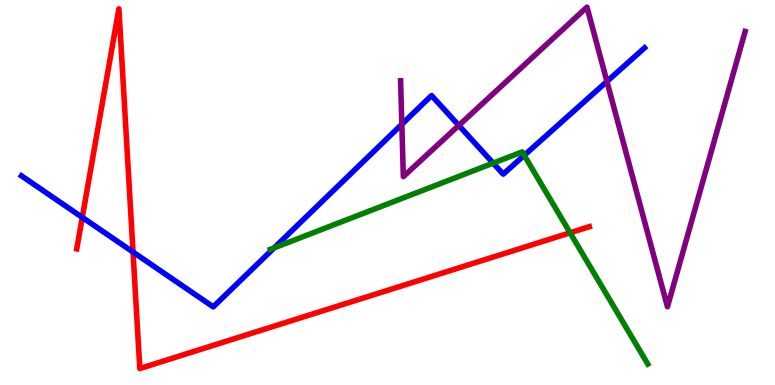[{'lines': ['blue', 'red'], 'intersections': [{'x': 1.06, 'y': 4.35}, {'x': 1.72, 'y': 3.45}]}, {'lines': ['green', 'red'], 'intersections': [{'x': 7.36, 'y': 3.95}]}, {'lines': ['purple', 'red'], 'intersections': []}, {'lines': ['blue', 'green'], 'intersections': [{'x': 3.54, 'y': 3.56}, {'x': 6.36, 'y': 5.76}, {'x': 6.76, 'y': 5.97}]}, {'lines': ['blue', 'purple'], 'intersections': [{'x': 5.18, 'y': 6.77}, {'x': 5.92, 'y': 6.74}, {'x': 7.83, 'y': 7.88}]}, {'lines': ['green', 'purple'], 'intersections': []}]